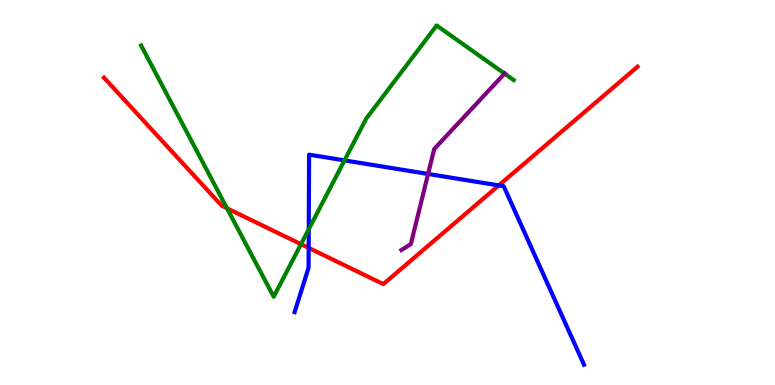[{'lines': ['blue', 'red'], 'intersections': [{'x': 3.98, 'y': 3.56}, {'x': 6.44, 'y': 5.18}]}, {'lines': ['green', 'red'], 'intersections': [{'x': 2.93, 'y': 4.59}, {'x': 3.88, 'y': 3.66}]}, {'lines': ['purple', 'red'], 'intersections': []}, {'lines': ['blue', 'green'], 'intersections': [{'x': 3.98, 'y': 4.05}, {'x': 4.45, 'y': 5.83}]}, {'lines': ['blue', 'purple'], 'intersections': [{'x': 5.52, 'y': 5.48}]}, {'lines': ['green', 'purple'], 'intersections': [{'x': 6.51, 'y': 8.09}]}]